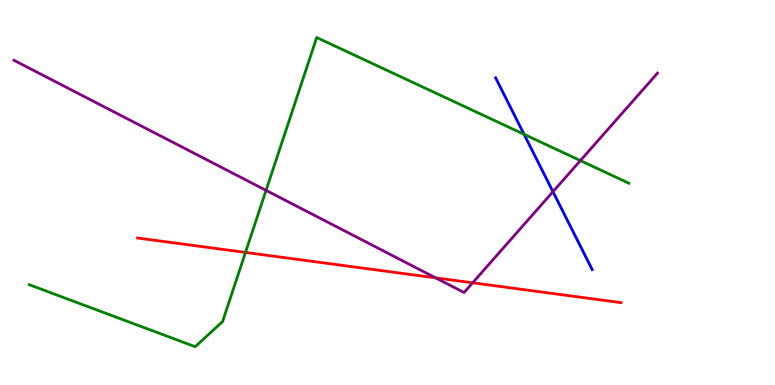[{'lines': ['blue', 'red'], 'intersections': []}, {'lines': ['green', 'red'], 'intersections': [{'x': 3.17, 'y': 3.44}]}, {'lines': ['purple', 'red'], 'intersections': [{'x': 5.62, 'y': 2.78}, {'x': 6.1, 'y': 2.65}]}, {'lines': ['blue', 'green'], 'intersections': [{'x': 6.76, 'y': 6.51}]}, {'lines': ['blue', 'purple'], 'intersections': [{'x': 7.13, 'y': 5.02}]}, {'lines': ['green', 'purple'], 'intersections': [{'x': 3.43, 'y': 5.06}, {'x': 7.49, 'y': 5.83}]}]